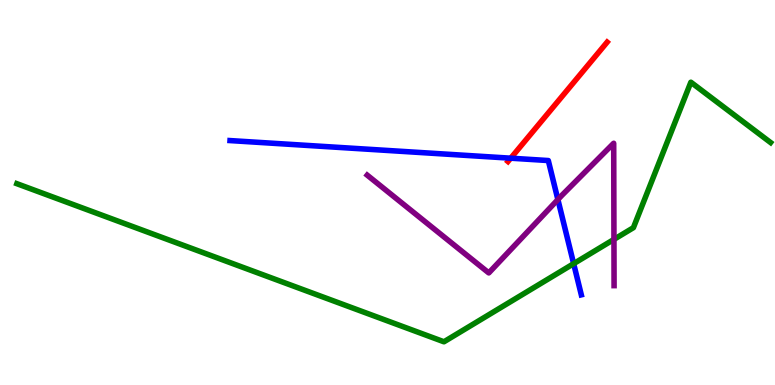[{'lines': ['blue', 'red'], 'intersections': [{'x': 6.59, 'y': 5.89}]}, {'lines': ['green', 'red'], 'intersections': []}, {'lines': ['purple', 'red'], 'intersections': []}, {'lines': ['blue', 'green'], 'intersections': [{'x': 7.4, 'y': 3.15}]}, {'lines': ['blue', 'purple'], 'intersections': [{'x': 7.2, 'y': 4.82}]}, {'lines': ['green', 'purple'], 'intersections': [{'x': 7.92, 'y': 3.78}]}]